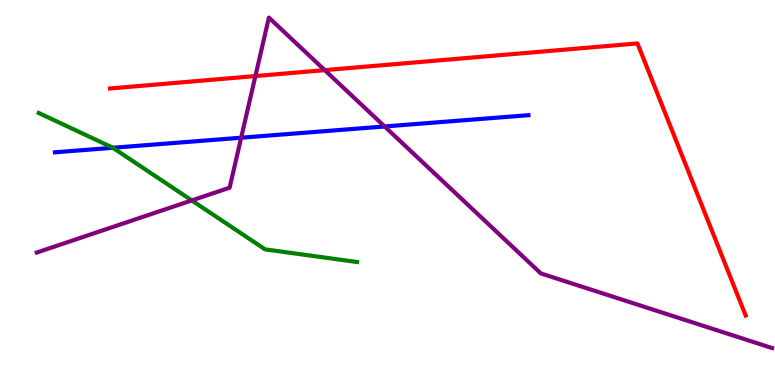[{'lines': ['blue', 'red'], 'intersections': []}, {'lines': ['green', 'red'], 'intersections': []}, {'lines': ['purple', 'red'], 'intersections': [{'x': 3.3, 'y': 8.02}, {'x': 4.19, 'y': 8.18}]}, {'lines': ['blue', 'green'], 'intersections': [{'x': 1.46, 'y': 6.16}]}, {'lines': ['blue', 'purple'], 'intersections': [{'x': 3.11, 'y': 6.42}, {'x': 4.96, 'y': 6.72}]}, {'lines': ['green', 'purple'], 'intersections': [{'x': 2.47, 'y': 4.79}]}]